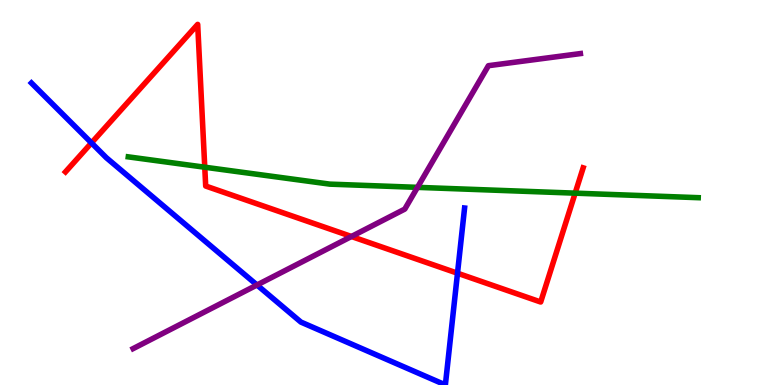[{'lines': ['blue', 'red'], 'intersections': [{'x': 1.18, 'y': 6.29}, {'x': 5.9, 'y': 2.9}]}, {'lines': ['green', 'red'], 'intersections': [{'x': 2.64, 'y': 5.66}, {'x': 7.42, 'y': 4.98}]}, {'lines': ['purple', 'red'], 'intersections': [{'x': 4.53, 'y': 3.86}]}, {'lines': ['blue', 'green'], 'intersections': []}, {'lines': ['blue', 'purple'], 'intersections': [{'x': 3.32, 'y': 2.6}]}, {'lines': ['green', 'purple'], 'intersections': [{'x': 5.39, 'y': 5.13}]}]